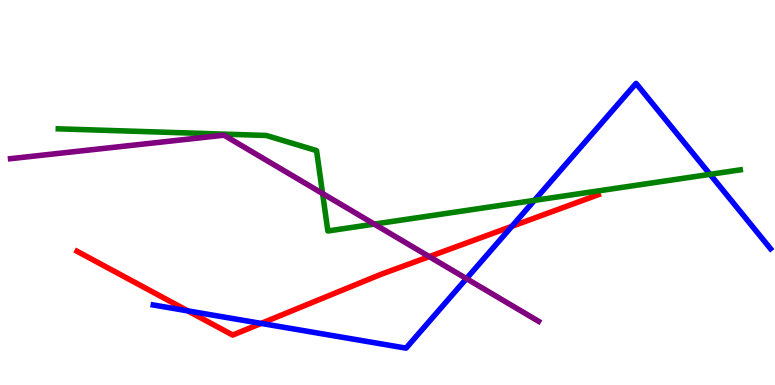[{'lines': ['blue', 'red'], 'intersections': [{'x': 2.42, 'y': 1.93}, {'x': 3.37, 'y': 1.6}, {'x': 6.6, 'y': 4.12}]}, {'lines': ['green', 'red'], 'intersections': []}, {'lines': ['purple', 'red'], 'intersections': [{'x': 5.54, 'y': 3.33}]}, {'lines': ['blue', 'green'], 'intersections': [{'x': 6.9, 'y': 4.8}, {'x': 9.16, 'y': 5.47}]}, {'lines': ['blue', 'purple'], 'intersections': [{'x': 6.02, 'y': 2.76}]}, {'lines': ['green', 'purple'], 'intersections': [{'x': 4.16, 'y': 4.97}, {'x': 4.83, 'y': 4.18}]}]